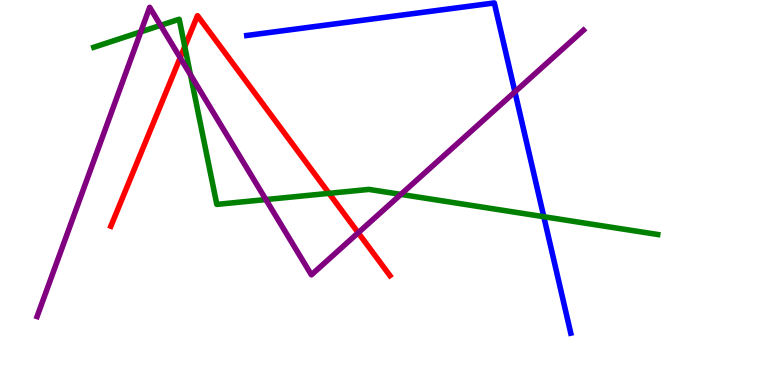[{'lines': ['blue', 'red'], 'intersections': []}, {'lines': ['green', 'red'], 'intersections': [{'x': 2.38, 'y': 8.79}, {'x': 4.25, 'y': 4.98}]}, {'lines': ['purple', 'red'], 'intersections': [{'x': 2.32, 'y': 8.5}, {'x': 4.62, 'y': 3.95}]}, {'lines': ['blue', 'green'], 'intersections': [{'x': 7.02, 'y': 4.37}]}, {'lines': ['blue', 'purple'], 'intersections': [{'x': 6.64, 'y': 7.61}]}, {'lines': ['green', 'purple'], 'intersections': [{'x': 1.82, 'y': 9.17}, {'x': 2.07, 'y': 9.34}, {'x': 2.46, 'y': 8.06}, {'x': 3.43, 'y': 4.82}, {'x': 5.17, 'y': 4.95}]}]